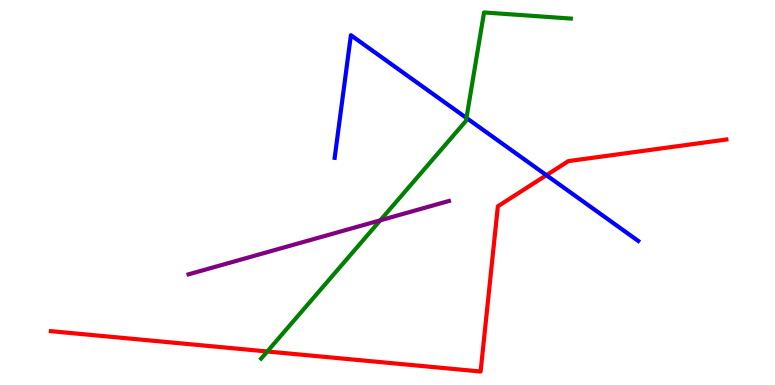[{'lines': ['blue', 'red'], 'intersections': [{'x': 7.05, 'y': 5.45}]}, {'lines': ['green', 'red'], 'intersections': [{'x': 3.45, 'y': 0.871}]}, {'lines': ['purple', 'red'], 'intersections': []}, {'lines': ['blue', 'green'], 'intersections': [{'x': 6.02, 'y': 6.94}]}, {'lines': ['blue', 'purple'], 'intersections': []}, {'lines': ['green', 'purple'], 'intersections': [{'x': 4.91, 'y': 4.28}]}]